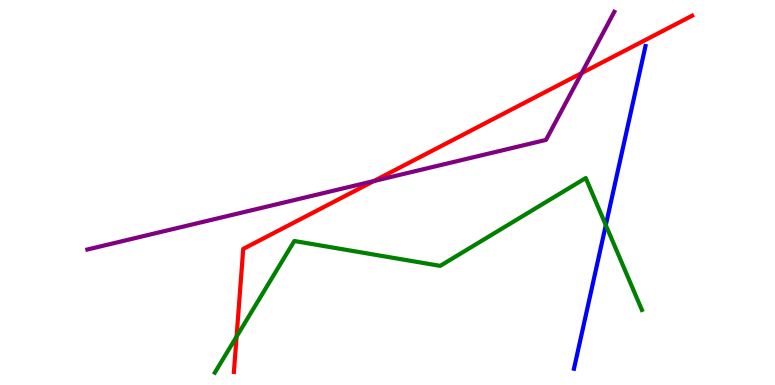[{'lines': ['blue', 'red'], 'intersections': []}, {'lines': ['green', 'red'], 'intersections': [{'x': 3.05, 'y': 1.26}]}, {'lines': ['purple', 'red'], 'intersections': [{'x': 4.82, 'y': 5.3}, {'x': 7.5, 'y': 8.1}]}, {'lines': ['blue', 'green'], 'intersections': [{'x': 7.82, 'y': 4.15}]}, {'lines': ['blue', 'purple'], 'intersections': []}, {'lines': ['green', 'purple'], 'intersections': []}]